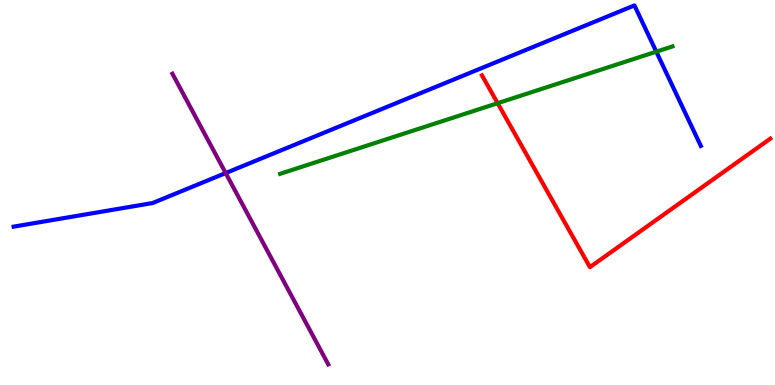[{'lines': ['blue', 'red'], 'intersections': []}, {'lines': ['green', 'red'], 'intersections': [{'x': 6.42, 'y': 7.32}]}, {'lines': ['purple', 'red'], 'intersections': []}, {'lines': ['blue', 'green'], 'intersections': [{'x': 8.47, 'y': 8.66}]}, {'lines': ['blue', 'purple'], 'intersections': [{'x': 2.91, 'y': 5.5}]}, {'lines': ['green', 'purple'], 'intersections': []}]